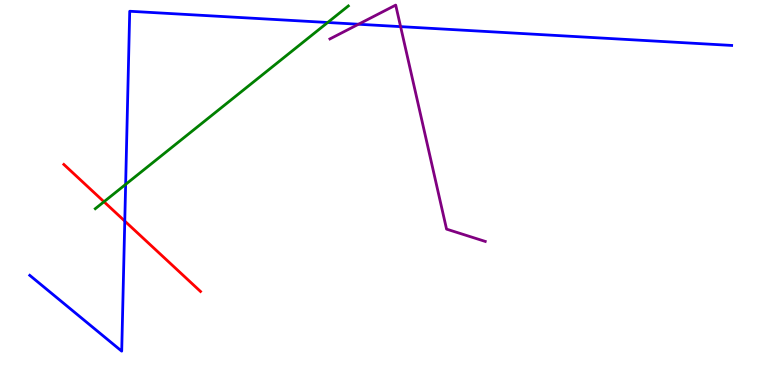[{'lines': ['blue', 'red'], 'intersections': [{'x': 1.61, 'y': 4.26}]}, {'lines': ['green', 'red'], 'intersections': [{'x': 1.34, 'y': 4.76}]}, {'lines': ['purple', 'red'], 'intersections': []}, {'lines': ['blue', 'green'], 'intersections': [{'x': 1.62, 'y': 5.21}, {'x': 4.23, 'y': 9.42}]}, {'lines': ['blue', 'purple'], 'intersections': [{'x': 4.63, 'y': 9.37}, {'x': 5.17, 'y': 9.31}]}, {'lines': ['green', 'purple'], 'intersections': []}]